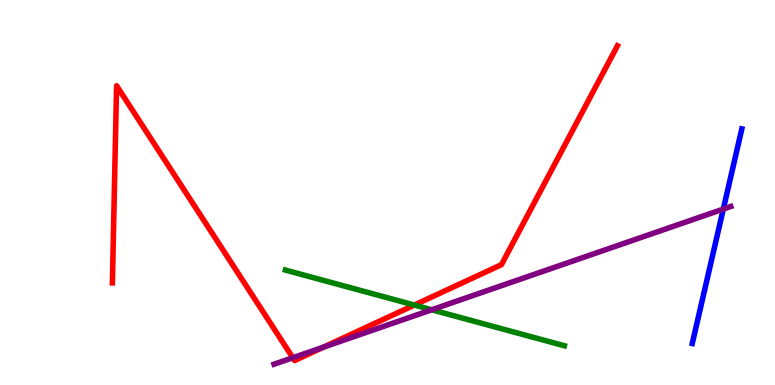[{'lines': ['blue', 'red'], 'intersections': []}, {'lines': ['green', 'red'], 'intersections': [{'x': 5.35, 'y': 2.08}]}, {'lines': ['purple', 'red'], 'intersections': [{'x': 3.78, 'y': 0.708}, {'x': 4.17, 'y': 0.983}]}, {'lines': ['blue', 'green'], 'intersections': []}, {'lines': ['blue', 'purple'], 'intersections': [{'x': 9.33, 'y': 4.57}]}, {'lines': ['green', 'purple'], 'intersections': [{'x': 5.57, 'y': 1.95}]}]